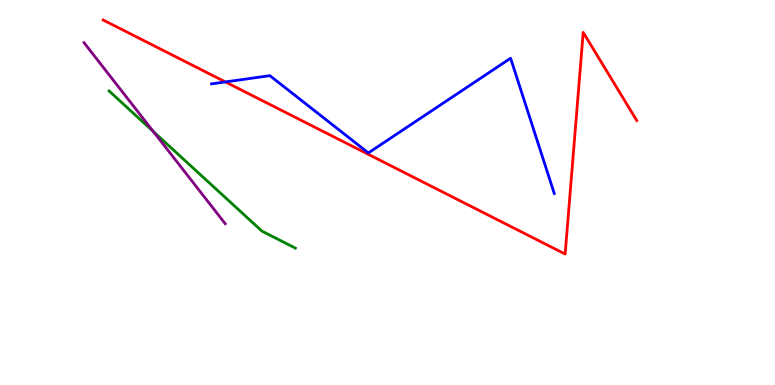[{'lines': ['blue', 'red'], 'intersections': [{'x': 2.91, 'y': 7.87}]}, {'lines': ['green', 'red'], 'intersections': []}, {'lines': ['purple', 'red'], 'intersections': []}, {'lines': ['blue', 'green'], 'intersections': []}, {'lines': ['blue', 'purple'], 'intersections': []}, {'lines': ['green', 'purple'], 'intersections': [{'x': 1.98, 'y': 6.58}]}]